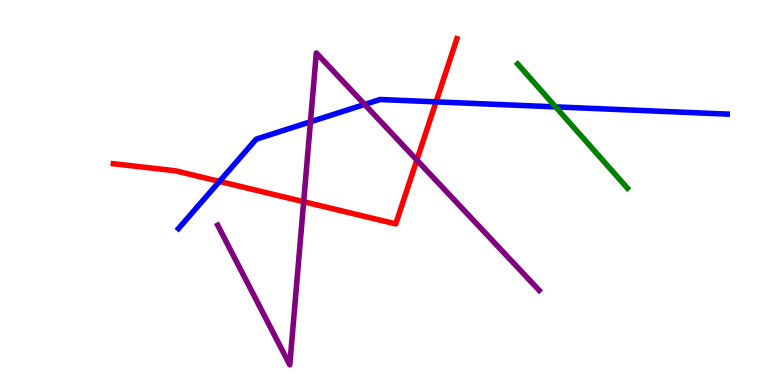[{'lines': ['blue', 'red'], 'intersections': [{'x': 2.83, 'y': 5.29}, {'x': 5.63, 'y': 7.35}]}, {'lines': ['green', 'red'], 'intersections': []}, {'lines': ['purple', 'red'], 'intersections': [{'x': 3.92, 'y': 4.76}, {'x': 5.38, 'y': 5.84}]}, {'lines': ['blue', 'green'], 'intersections': [{'x': 7.17, 'y': 7.22}]}, {'lines': ['blue', 'purple'], 'intersections': [{'x': 4.01, 'y': 6.84}, {'x': 4.71, 'y': 7.29}]}, {'lines': ['green', 'purple'], 'intersections': []}]